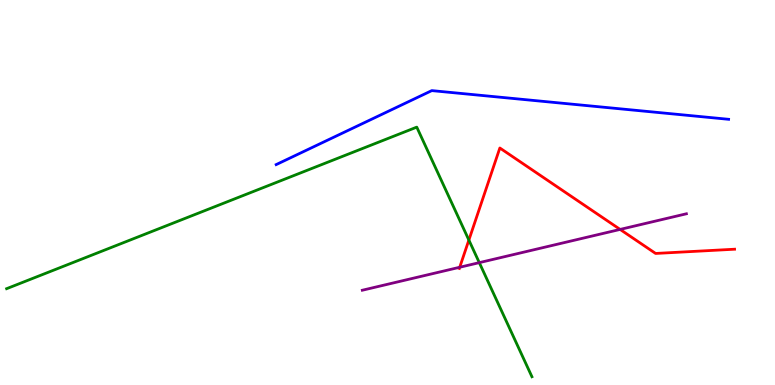[{'lines': ['blue', 'red'], 'intersections': []}, {'lines': ['green', 'red'], 'intersections': [{'x': 6.05, 'y': 3.76}]}, {'lines': ['purple', 'red'], 'intersections': [{'x': 5.93, 'y': 3.06}, {'x': 8.0, 'y': 4.04}]}, {'lines': ['blue', 'green'], 'intersections': []}, {'lines': ['blue', 'purple'], 'intersections': []}, {'lines': ['green', 'purple'], 'intersections': [{'x': 6.18, 'y': 3.18}]}]